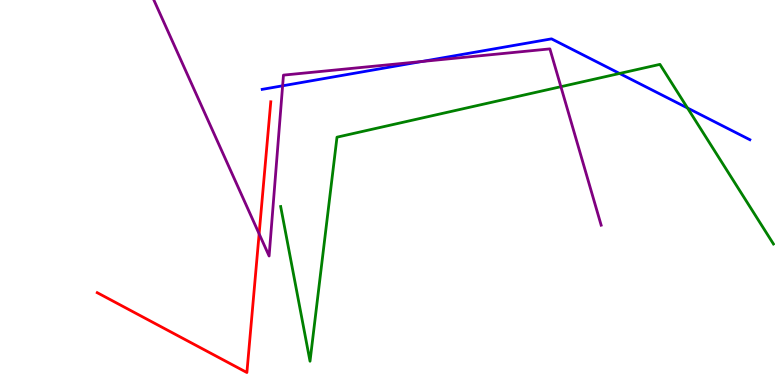[{'lines': ['blue', 'red'], 'intersections': []}, {'lines': ['green', 'red'], 'intersections': []}, {'lines': ['purple', 'red'], 'intersections': [{'x': 3.34, 'y': 3.93}]}, {'lines': ['blue', 'green'], 'intersections': [{'x': 7.99, 'y': 8.09}, {'x': 8.87, 'y': 7.19}]}, {'lines': ['blue', 'purple'], 'intersections': [{'x': 3.65, 'y': 7.77}, {'x': 5.44, 'y': 8.4}]}, {'lines': ['green', 'purple'], 'intersections': [{'x': 7.24, 'y': 7.75}]}]